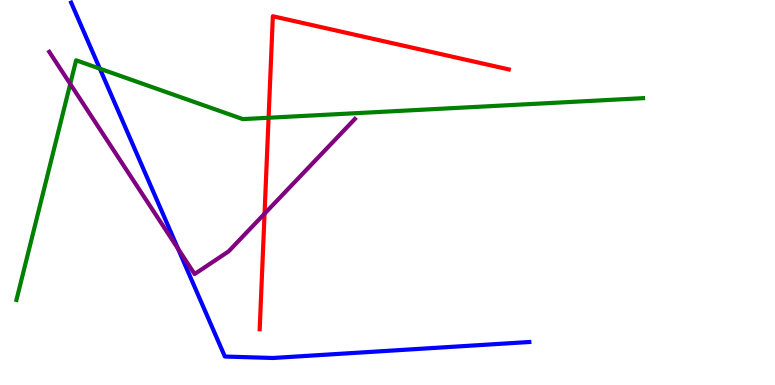[{'lines': ['blue', 'red'], 'intersections': []}, {'lines': ['green', 'red'], 'intersections': [{'x': 3.47, 'y': 6.94}]}, {'lines': ['purple', 'red'], 'intersections': [{'x': 3.41, 'y': 4.45}]}, {'lines': ['blue', 'green'], 'intersections': [{'x': 1.29, 'y': 8.22}]}, {'lines': ['blue', 'purple'], 'intersections': [{'x': 2.3, 'y': 3.54}]}, {'lines': ['green', 'purple'], 'intersections': [{'x': 0.906, 'y': 7.82}]}]